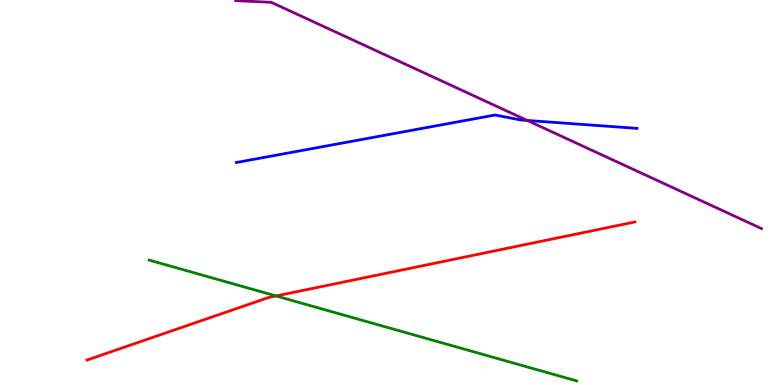[{'lines': ['blue', 'red'], 'intersections': []}, {'lines': ['green', 'red'], 'intersections': [{'x': 3.56, 'y': 2.31}]}, {'lines': ['purple', 'red'], 'intersections': []}, {'lines': ['blue', 'green'], 'intersections': []}, {'lines': ['blue', 'purple'], 'intersections': [{'x': 6.8, 'y': 6.87}]}, {'lines': ['green', 'purple'], 'intersections': []}]